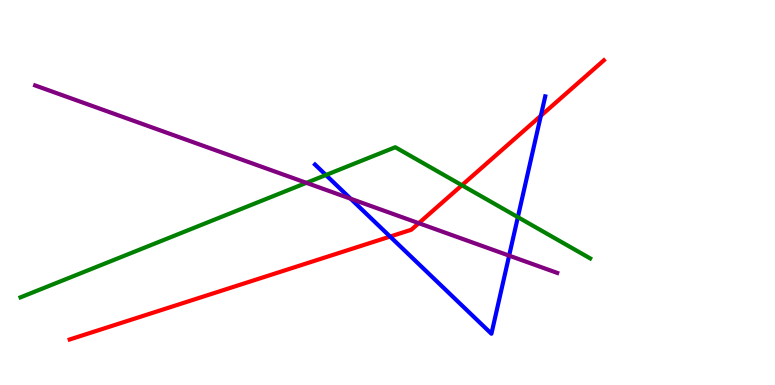[{'lines': ['blue', 'red'], 'intersections': [{'x': 5.03, 'y': 3.86}, {'x': 6.98, 'y': 6.99}]}, {'lines': ['green', 'red'], 'intersections': [{'x': 5.96, 'y': 5.19}]}, {'lines': ['purple', 'red'], 'intersections': [{'x': 5.4, 'y': 4.2}]}, {'lines': ['blue', 'green'], 'intersections': [{'x': 4.21, 'y': 5.45}, {'x': 6.68, 'y': 4.36}]}, {'lines': ['blue', 'purple'], 'intersections': [{'x': 4.52, 'y': 4.84}, {'x': 6.57, 'y': 3.36}]}, {'lines': ['green', 'purple'], 'intersections': [{'x': 3.95, 'y': 5.25}]}]